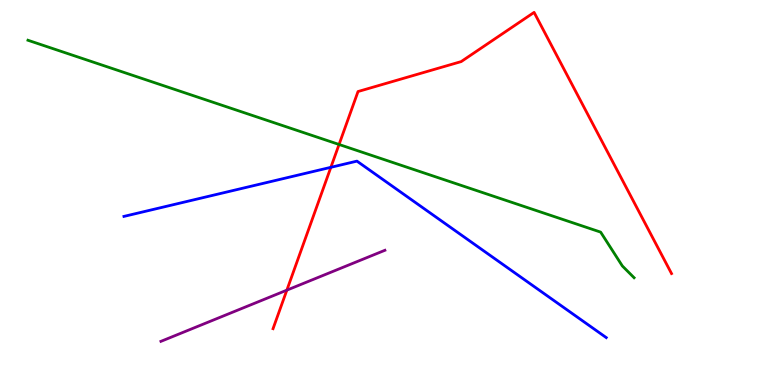[{'lines': ['blue', 'red'], 'intersections': [{'x': 4.27, 'y': 5.65}]}, {'lines': ['green', 'red'], 'intersections': [{'x': 4.37, 'y': 6.25}]}, {'lines': ['purple', 'red'], 'intersections': [{'x': 3.7, 'y': 2.46}]}, {'lines': ['blue', 'green'], 'intersections': []}, {'lines': ['blue', 'purple'], 'intersections': []}, {'lines': ['green', 'purple'], 'intersections': []}]